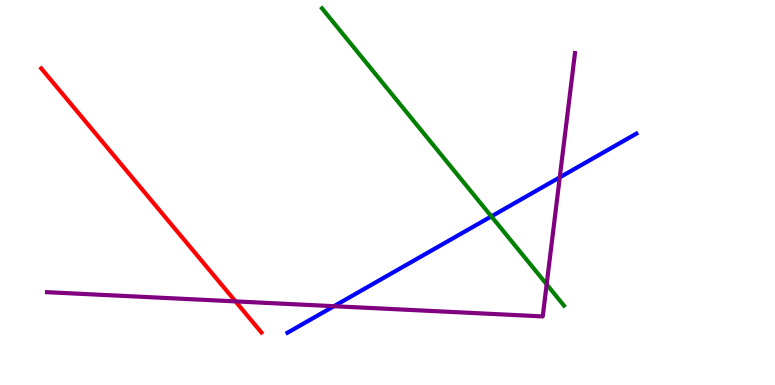[{'lines': ['blue', 'red'], 'intersections': []}, {'lines': ['green', 'red'], 'intersections': []}, {'lines': ['purple', 'red'], 'intersections': [{'x': 3.04, 'y': 2.17}]}, {'lines': ['blue', 'green'], 'intersections': [{'x': 6.34, 'y': 4.38}]}, {'lines': ['blue', 'purple'], 'intersections': [{'x': 4.31, 'y': 2.05}, {'x': 7.22, 'y': 5.39}]}, {'lines': ['green', 'purple'], 'intersections': [{'x': 7.05, 'y': 2.61}]}]